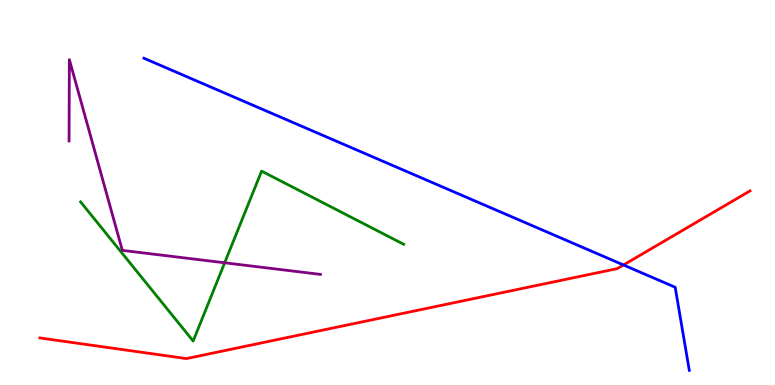[{'lines': ['blue', 'red'], 'intersections': [{'x': 8.05, 'y': 3.12}]}, {'lines': ['green', 'red'], 'intersections': []}, {'lines': ['purple', 'red'], 'intersections': []}, {'lines': ['blue', 'green'], 'intersections': []}, {'lines': ['blue', 'purple'], 'intersections': []}, {'lines': ['green', 'purple'], 'intersections': [{'x': 2.9, 'y': 3.17}]}]